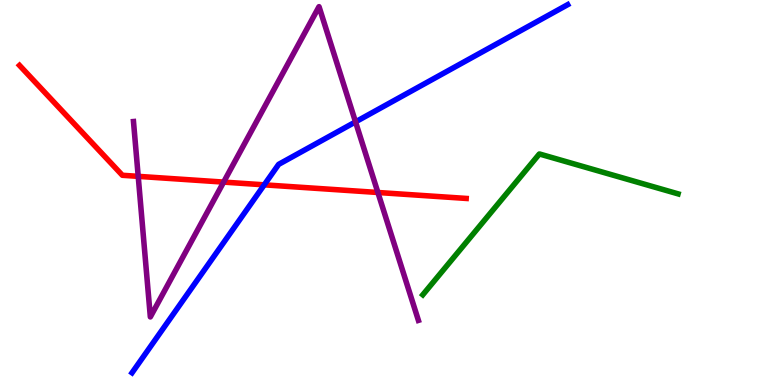[{'lines': ['blue', 'red'], 'intersections': [{'x': 3.41, 'y': 5.2}]}, {'lines': ['green', 'red'], 'intersections': []}, {'lines': ['purple', 'red'], 'intersections': [{'x': 1.78, 'y': 5.42}, {'x': 2.89, 'y': 5.27}, {'x': 4.88, 'y': 5.0}]}, {'lines': ['blue', 'green'], 'intersections': []}, {'lines': ['blue', 'purple'], 'intersections': [{'x': 4.59, 'y': 6.83}]}, {'lines': ['green', 'purple'], 'intersections': []}]